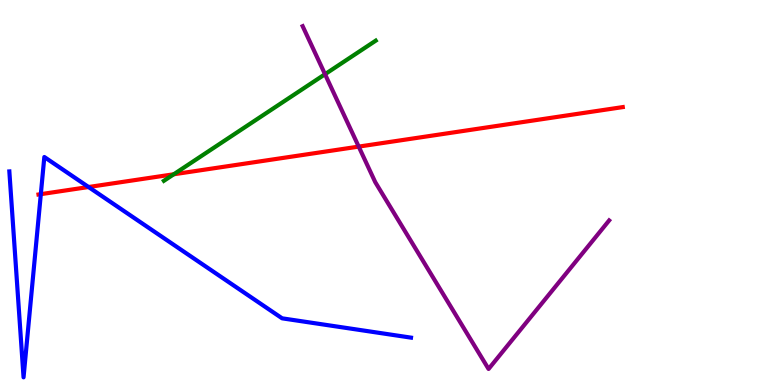[{'lines': ['blue', 'red'], 'intersections': [{'x': 0.527, 'y': 4.96}, {'x': 1.14, 'y': 5.14}]}, {'lines': ['green', 'red'], 'intersections': [{'x': 2.24, 'y': 5.47}]}, {'lines': ['purple', 'red'], 'intersections': [{'x': 4.63, 'y': 6.19}]}, {'lines': ['blue', 'green'], 'intersections': []}, {'lines': ['blue', 'purple'], 'intersections': []}, {'lines': ['green', 'purple'], 'intersections': [{'x': 4.19, 'y': 8.07}]}]